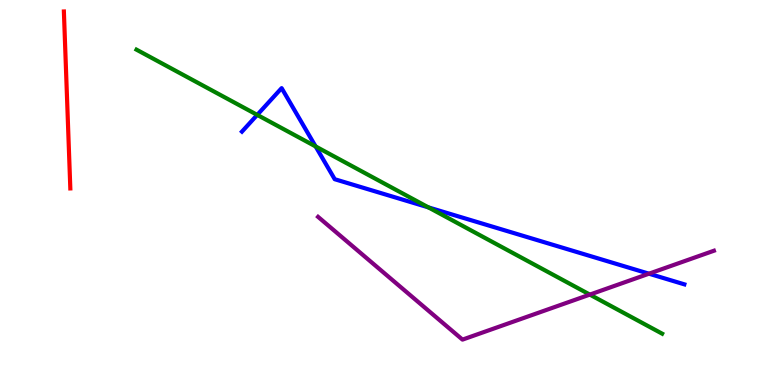[{'lines': ['blue', 'red'], 'intersections': []}, {'lines': ['green', 'red'], 'intersections': []}, {'lines': ['purple', 'red'], 'intersections': []}, {'lines': ['blue', 'green'], 'intersections': [{'x': 3.32, 'y': 7.02}, {'x': 4.07, 'y': 6.2}, {'x': 5.53, 'y': 4.61}]}, {'lines': ['blue', 'purple'], 'intersections': [{'x': 8.37, 'y': 2.89}]}, {'lines': ['green', 'purple'], 'intersections': [{'x': 7.61, 'y': 2.35}]}]